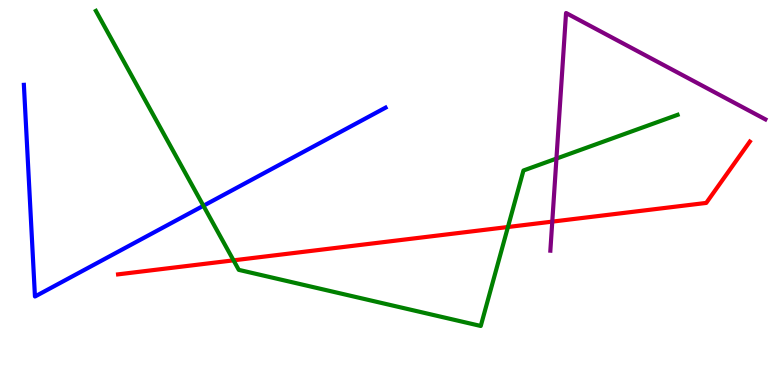[{'lines': ['blue', 'red'], 'intersections': []}, {'lines': ['green', 'red'], 'intersections': [{'x': 3.01, 'y': 3.24}, {'x': 6.55, 'y': 4.1}]}, {'lines': ['purple', 'red'], 'intersections': [{'x': 7.13, 'y': 4.24}]}, {'lines': ['blue', 'green'], 'intersections': [{'x': 2.62, 'y': 4.66}]}, {'lines': ['blue', 'purple'], 'intersections': []}, {'lines': ['green', 'purple'], 'intersections': [{'x': 7.18, 'y': 5.88}]}]